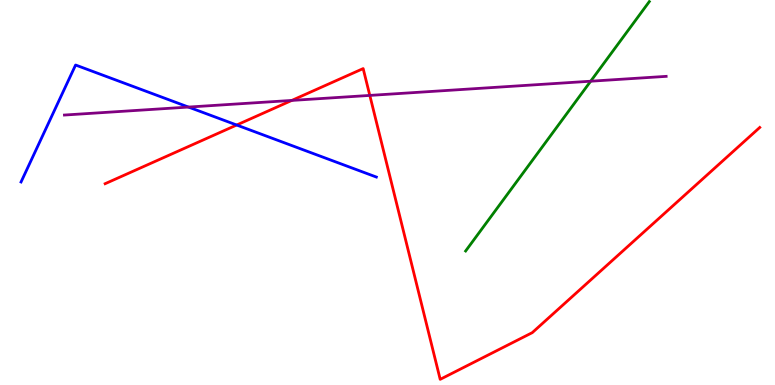[{'lines': ['blue', 'red'], 'intersections': [{'x': 3.05, 'y': 6.75}]}, {'lines': ['green', 'red'], 'intersections': []}, {'lines': ['purple', 'red'], 'intersections': [{'x': 3.77, 'y': 7.39}, {'x': 4.77, 'y': 7.52}]}, {'lines': ['blue', 'green'], 'intersections': []}, {'lines': ['blue', 'purple'], 'intersections': [{'x': 2.43, 'y': 7.22}]}, {'lines': ['green', 'purple'], 'intersections': [{'x': 7.62, 'y': 7.89}]}]